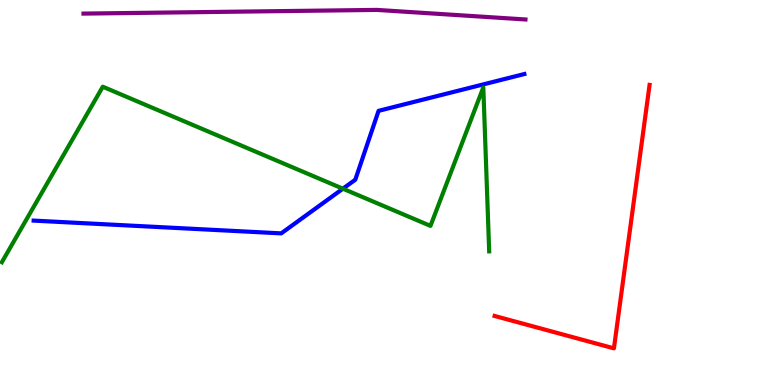[{'lines': ['blue', 'red'], 'intersections': []}, {'lines': ['green', 'red'], 'intersections': []}, {'lines': ['purple', 'red'], 'intersections': []}, {'lines': ['blue', 'green'], 'intersections': [{'x': 4.42, 'y': 5.1}]}, {'lines': ['blue', 'purple'], 'intersections': []}, {'lines': ['green', 'purple'], 'intersections': []}]